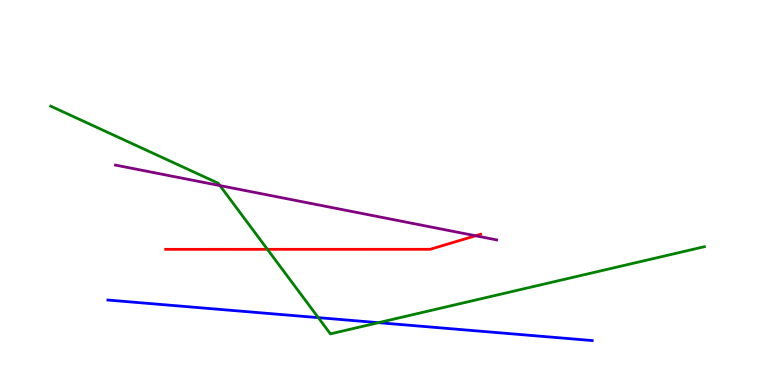[{'lines': ['blue', 'red'], 'intersections': []}, {'lines': ['green', 'red'], 'intersections': [{'x': 3.45, 'y': 3.52}]}, {'lines': ['purple', 'red'], 'intersections': [{'x': 6.14, 'y': 3.88}]}, {'lines': ['blue', 'green'], 'intersections': [{'x': 4.11, 'y': 1.75}, {'x': 4.88, 'y': 1.62}]}, {'lines': ['blue', 'purple'], 'intersections': []}, {'lines': ['green', 'purple'], 'intersections': [{'x': 2.84, 'y': 5.18}]}]